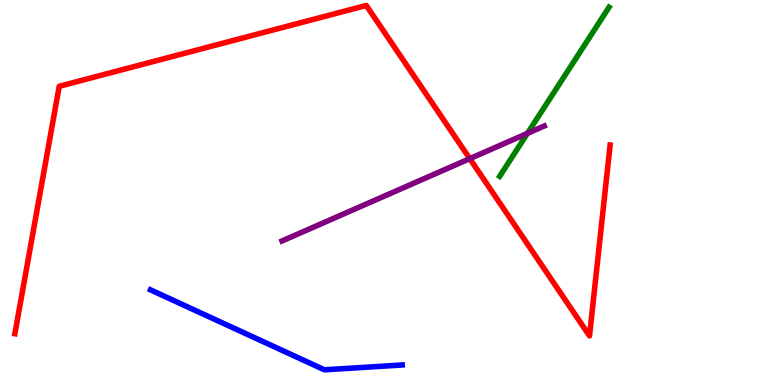[{'lines': ['blue', 'red'], 'intersections': []}, {'lines': ['green', 'red'], 'intersections': []}, {'lines': ['purple', 'red'], 'intersections': [{'x': 6.06, 'y': 5.88}]}, {'lines': ['blue', 'green'], 'intersections': []}, {'lines': ['blue', 'purple'], 'intersections': []}, {'lines': ['green', 'purple'], 'intersections': [{'x': 6.81, 'y': 6.54}]}]